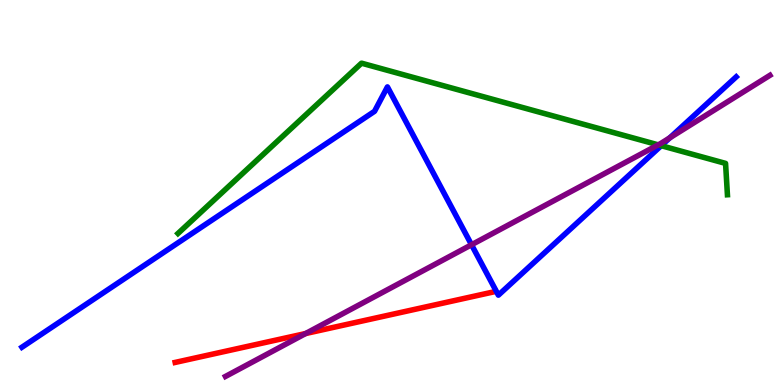[{'lines': ['blue', 'red'], 'intersections': []}, {'lines': ['green', 'red'], 'intersections': []}, {'lines': ['purple', 'red'], 'intersections': [{'x': 3.94, 'y': 1.34}]}, {'lines': ['blue', 'green'], 'intersections': [{'x': 8.53, 'y': 6.22}]}, {'lines': ['blue', 'purple'], 'intersections': [{'x': 6.08, 'y': 3.64}, {'x': 8.64, 'y': 6.42}]}, {'lines': ['green', 'purple'], 'intersections': [{'x': 8.49, 'y': 6.24}]}]